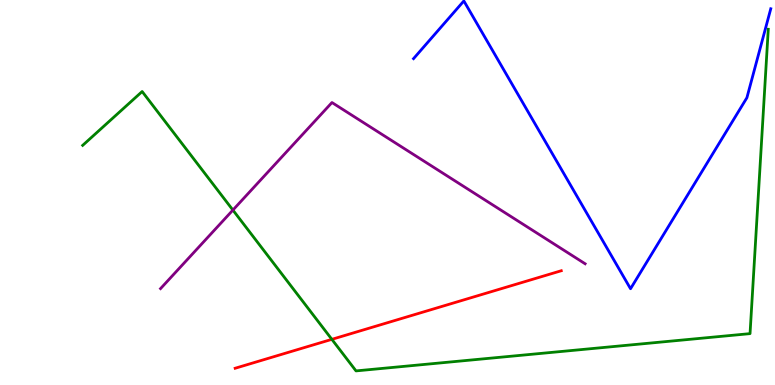[{'lines': ['blue', 'red'], 'intersections': []}, {'lines': ['green', 'red'], 'intersections': [{'x': 4.28, 'y': 1.19}]}, {'lines': ['purple', 'red'], 'intersections': []}, {'lines': ['blue', 'green'], 'intersections': []}, {'lines': ['blue', 'purple'], 'intersections': []}, {'lines': ['green', 'purple'], 'intersections': [{'x': 3.01, 'y': 4.54}]}]